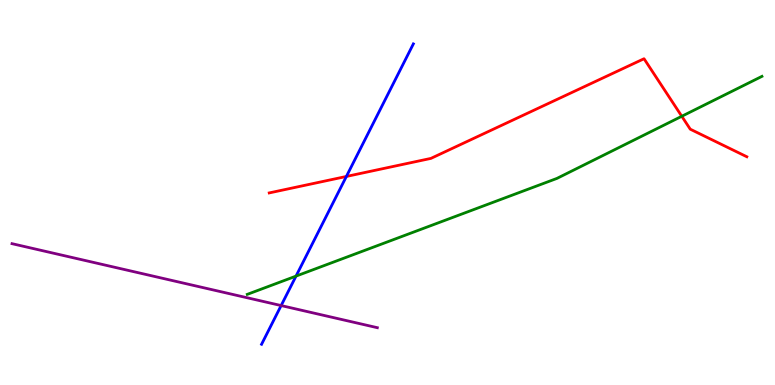[{'lines': ['blue', 'red'], 'intersections': [{'x': 4.47, 'y': 5.42}]}, {'lines': ['green', 'red'], 'intersections': [{'x': 8.8, 'y': 6.98}]}, {'lines': ['purple', 'red'], 'intersections': []}, {'lines': ['blue', 'green'], 'intersections': [{'x': 3.82, 'y': 2.83}]}, {'lines': ['blue', 'purple'], 'intersections': [{'x': 3.63, 'y': 2.06}]}, {'lines': ['green', 'purple'], 'intersections': []}]